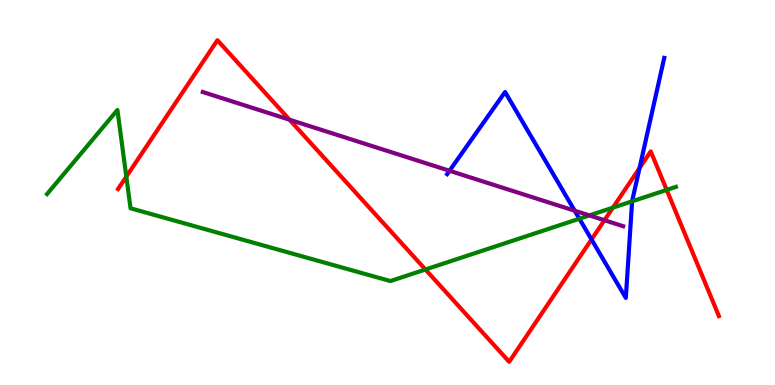[{'lines': ['blue', 'red'], 'intersections': [{'x': 7.63, 'y': 3.78}, {'x': 8.25, 'y': 5.63}]}, {'lines': ['green', 'red'], 'intersections': [{'x': 1.63, 'y': 5.41}, {'x': 5.49, 'y': 3.0}, {'x': 7.91, 'y': 4.61}, {'x': 8.6, 'y': 5.07}]}, {'lines': ['purple', 'red'], 'intersections': [{'x': 3.74, 'y': 6.89}, {'x': 7.8, 'y': 4.28}]}, {'lines': ['blue', 'green'], 'intersections': [{'x': 7.48, 'y': 4.32}, {'x': 8.16, 'y': 4.77}]}, {'lines': ['blue', 'purple'], 'intersections': [{'x': 5.8, 'y': 5.56}, {'x': 7.42, 'y': 4.53}]}, {'lines': ['green', 'purple'], 'intersections': [{'x': 7.61, 'y': 4.4}]}]